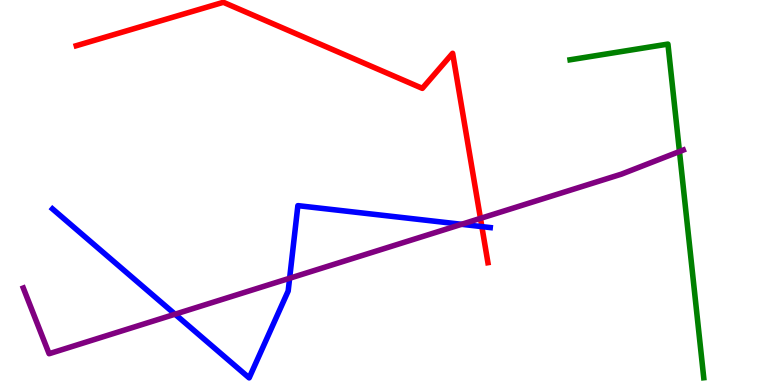[{'lines': ['blue', 'red'], 'intersections': [{'x': 6.22, 'y': 4.11}]}, {'lines': ['green', 'red'], 'intersections': []}, {'lines': ['purple', 'red'], 'intersections': [{'x': 6.2, 'y': 4.33}]}, {'lines': ['blue', 'green'], 'intersections': []}, {'lines': ['blue', 'purple'], 'intersections': [{'x': 2.26, 'y': 1.84}, {'x': 3.74, 'y': 2.77}, {'x': 5.96, 'y': 4.17}]}, {'lines': ['green', 'purple'], 'intersections': [{'x': 8.77, 'y': 6.06}]}]